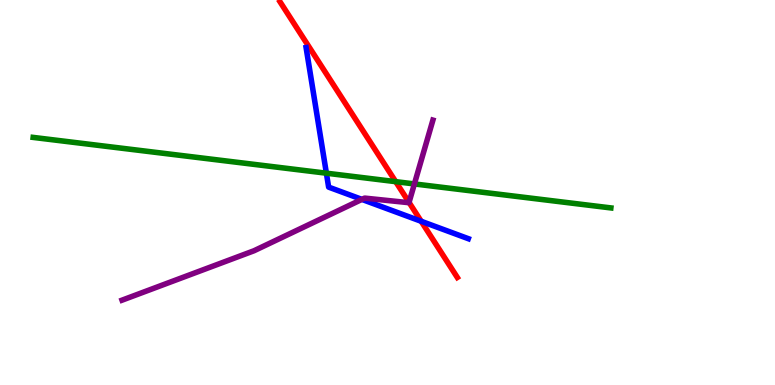[{'lines': ['blue', 'red'], 'intersections': [{'x': 5.43, 'y': 4.25}]}, {'lines': ['green', 'red'], 'intersections': [{'x': 5.11, 'y': 5.28}]}, {'lines': ['purple', 'red'], 'intersections': [{'x': 5.28, 'y': 4.74}]}, {'lines': ['blue', 'green'], 'intersections': [{'x': 4.21, 'y': 5.5}]}, {'lines': ['blue', 'purple'], 'intersections': [{'x': 4.67, 'y': 4.82}]}, {'lines': ['green', 'purple'], 'intersections': [{'x': 5.35, 'y': 5.22}]}]